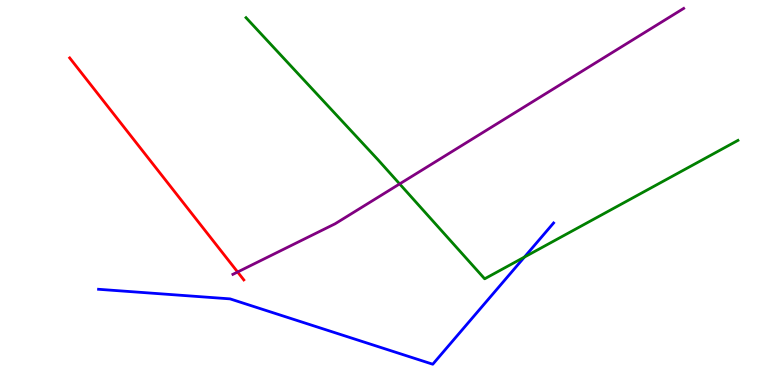[{'lines': ['blue', 'red'], 'intersections': []}, {'lines': ['green', 'red'], 'intersections': []}, {'lines': ['purple', 'red'], 'intersections': [{'x': 3.07, 'y': 2.93}]}, {'lines': ['blue', 'green'], 'intersections': [{'x': 6.77, 'y': 3.32}]}, {'lines': ['blue', 'purple'], 'intersections': []}, {'lines': ['green', 'purple'], 'intersections': [{'x': 5.16, 'y': 5.22}]}]